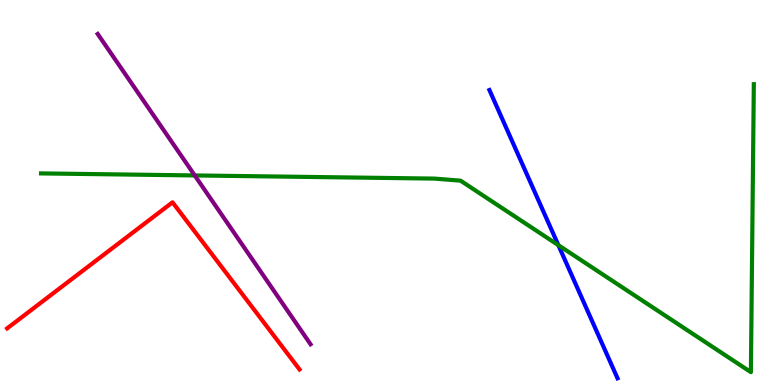[{'lines': ['blue', 'red'], 'intersections': []}, {'lines': ['green', 'red'], 'intersections': []}, {'lines': ['purple', 'red'], 'intersections': []}, {'lines': ['blue', 'green'], 'intersections': [{'x': 7.2, 'y': 3.63}]}, {'lines': ['blue', 'purple'], 'intersections': []}, {'lines': ['green', 'purple'], 'intersections': [{'x': 2.51, 'y': 5.44}]}]